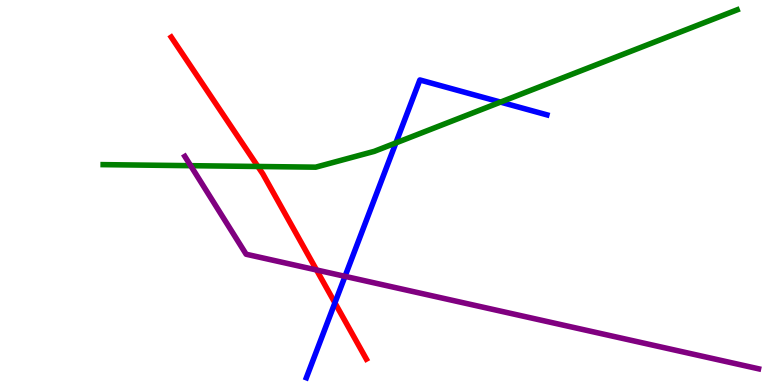[{'lines': ['blue', 'red'], 'intersections': [{'x': 4.32, 'y': 2.13}]}, {'lines': ['green', 'red'], 'intersections': [{'x': 3.33, 'y': 5.68}]}, {'lines': ['purple', 'red'], 'intersections': [{'x': 4.08, 'y': 2.99}]}, {'lines': ['blue', 'green'], 'intersections': [{'x': 5.11, 'y': 6.29}, {'x': 6.46, 'y': 7.35}]}, {'lines': ['blue', 'purple'], 'intersections': [{'x': 4.45, 'y': 2.82}]}, {'lines': ['green', 'purple'], 'intersections': [{'x': 2.46, 'y': 5.7}]}]